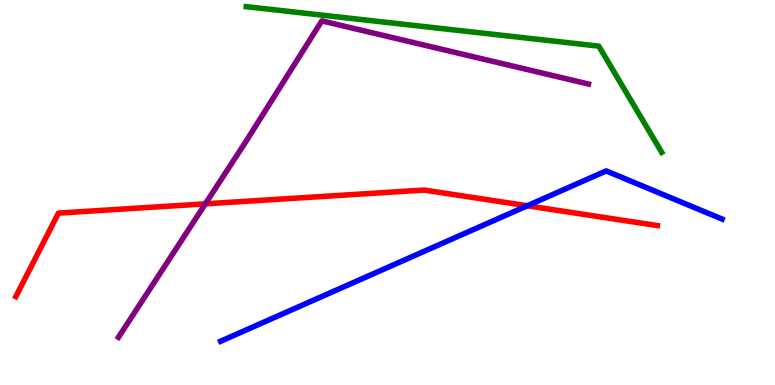[{'lines': ['blue', 'red'], 'intersections': [{'x': 6.8, 'y': 4.66}]}, {'lines': ['green', 'red'], 'intersections': []}, {'lines': ['purple', 'red'], 'intersections': [{'x': 2.65, 'y': 4.71}]}, {'lines': ['blue', 'green'], 'intersections': []}, {'lines': ['blue', 'purple'], 'intersections': []}, {'lines': ['green', 'purple'], 'intersections': []}]